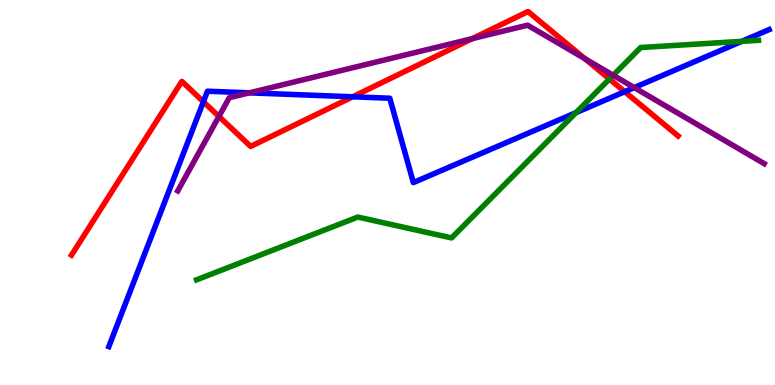[{'lines': ['blue', 'red'], 'intersections': [{'x': 2.62, 'y': 7.36}, {'x': 4.55, 'y': 7.49}, {'x': 8.06, 'y': 7.62}]}, {'lines': ['green', 'red'], 'intersections': [{'x': 7.86, 'y': 7.95}]}, {'lines': ['purple', 'red'], 'intersections': [{'x': 2.82, 'y': 6.98}, {'x': 6.09, 'y': 9.0}, {'x': 7.55, 'y': 8.47}]}, {'lines': ['blue', 'green'], 'intersections': [{'x': 7.43, 'y': 7.07}, {'x': 9.57, 'y': 8.93}]}, {'lines': ['blue', 'purple'], 'intersections': [{'x': 3.22, 'y': 7.59}, {'x': 8.18, 'y': 7.72}]}, {'lines': ['green', 'purple'], 'intersections': [{'x': 7.91, 'y': 8.05}]}]